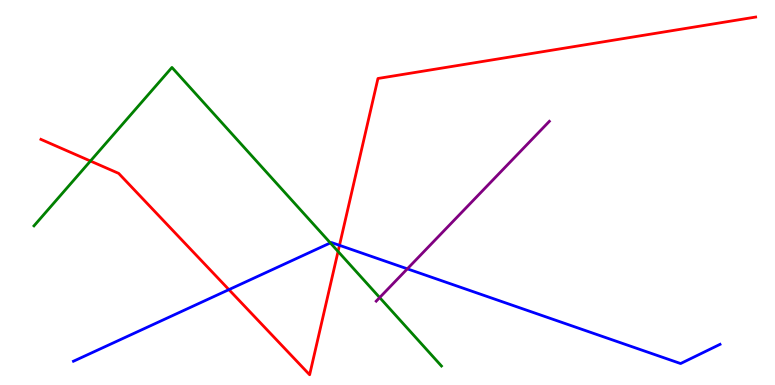[{'lines': ['blue', 'red'], 'intersections': [{'x': 2.95, 'y': 2.48}, {'x': 4.38, 'y': 3.63}]}, {'lines': ['green', 'red'], 'intersections': [{'x': 1.17, 'y': 5.82}, {'x': 4.36, 'y': 3.47}]}, {'lines': ['purple', 'red'], 'intersections': []}, {'lines': ['blue', 'green'], 'intersections': [{'x': 4.26, 'y': 3.69}]}, {'lines': ['blue', 'purple'], 'intersections': [{'x': 5.26, 'y': 3.02}]}, {'lines': ['green', 'purple'], 'intersections': [{'x': 4.9, 'y': 2.27}]}]